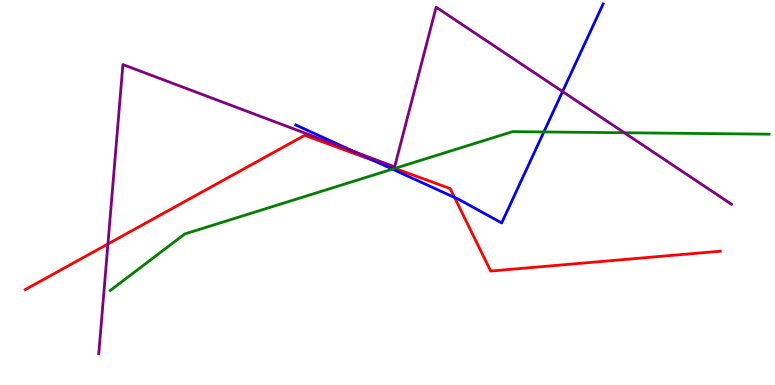[{'lines': ['blue', 'red'], 'intersections': [{'x': 4.83, 'y': 5.82}, {'x': 5.87, 'y': 4.87}]}, {'lines': ['green', 'red'], 'intersections': [{'x': 5.1, 'y': 5.63}]}, {'lines': ['purple', 'red'], 'intersections': [{'x': 1.39, 'y': 3.66}]}, {'lines': ['blue', 'green'], 'intersections': [{'x': 5.06, 'y': 5.61}, {'x': 7.02, 'y': 6.57}]}, {'lines': ['blue', 'purple'], 'intersections': [{'x': 4.57, 'y': 6.06}, {'x': 7.26, 'y': 7.62}]}, {'lines': ['green', 'purple'], 'intersections': [{'x': 8.06, 'y': 6.55}]}]